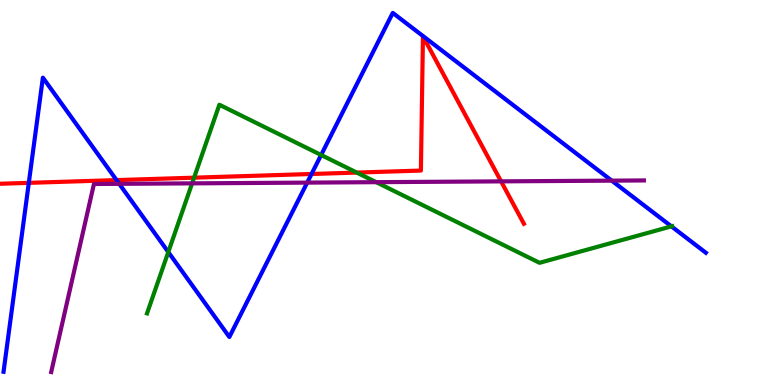[{'lines': ['blue', 'red'], 'intersections': [{'x': 0.372, 'y': 5.25}, {'x': 1.5, 'y': 5.32}, {'x': 4.02, 'y': 5.48}]}, {'lines': ['green', 'red'], 'intersections': [{'x': 2.5, 'y': 5.39}, {'x': 4.6, 'y': 5.52}]}, {'lines': ['purple', 'red'], 'intersections': [{'x': 6.47, 'y': 5.29}]}, {'lines': ['blue', 'green'], 'intersections': [{'x': 2.17, 'y': 3.45}, {'x': 4.14, 'y': 5.97}, {'x': 8.66, 'y': 4.12}]}, {'lines': ['blue', 'purple'], 'intersections': [{'x': 1.54, 'y': 5.23}, {'x': 3.96, 'y': 5.26}, {'x': 7.89, 'y': 5.31}]}, {'lines': ['green', 'purple'], 'intersections': [{'x': 2.48, 'y': 5.24}, {'x': 4.85, 'y': 5.27}]}]